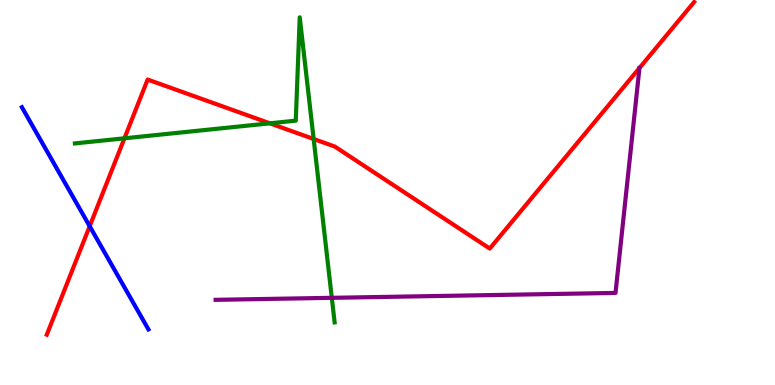[{'lines': ['blue', 'red'], 'intersections': [{'x': 1.16, 'y': 4.12}]}, {'lines': ['green', 'red'], 'intersections': [{'x': 1.61, 'y': 6.41}, {'x': 3.48, 'y': 6.8}, {'x': 4.05, 'y': 6.39}]}, {'lines': ['purple', 'red'], 'intersections': []}, {'lines': ['blue', 'green'], 'intersections': []}, {'lines': ['blue', 'purple'], 'intersections': []}, {'lines': ['green', 'purple'], 'intersections': [{'x': 4.28, 'y': 2.26}]}]